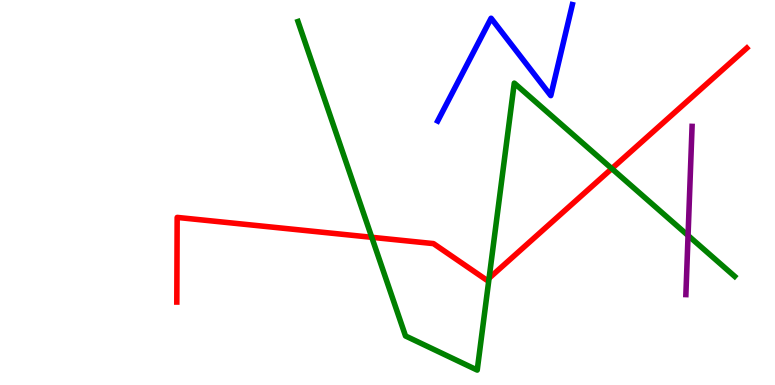[{'lines': ['blue', 'red'], 'intersections': []}, {'lines': ['green', 'red'], 'intersections': [{'x': 4.8, 'y': 3.84}, {'x': 6.31, 'y': 2.77}, {'x': 7.89, 'y': 5.62}]}, {'lines': ['purple', 'red'], 'intersections': []}, {'lines': ['blue', 'green'], 'intersections': []}, {'lines': ['blue', 'purple'], 'intersections': []}, {'lines': ['green', 'purple'], 'intersections': [{'x': 8.88, 'y': 3.88}]}]